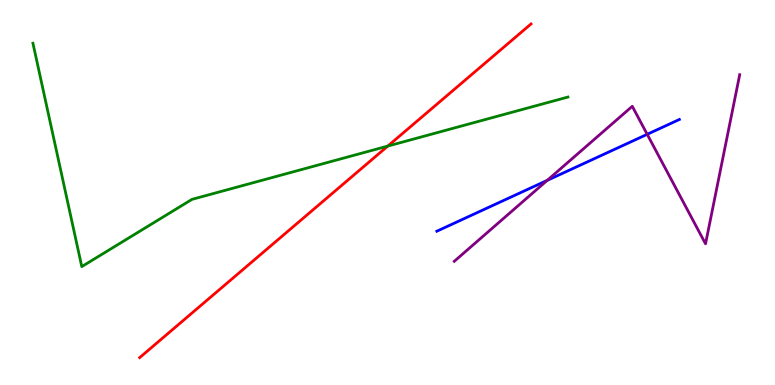[{'lines': ['blue', 'red'], 'intersections': []}, {'lines': ['green', 'red'], 'intersections': [{'x': 5.0, 'y': 6.21}]}, {'lines': ['purple', 'red'], 'intersections': []}, {'lines': ['blue', 'green'], 'intersections': []}, {'lines': ['blue', 'purple'], 'intersections': [{'x': 7.06, 'y': 5.32}, {'x': 8.35, 'y': 6.51}]}, {'lines': ['green', 'purple'], 'intersections': []}]